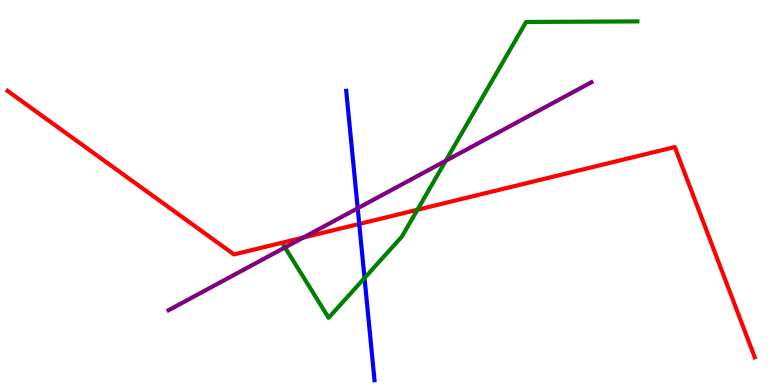[{'lines': ['blue', 'red'], 'intersections': [{'x': 4.64, 'y': 4.18}]}, {'lines': ['green', 'red'], 'intersections': [{'x': 5.39, 'y': 4.55}]}, {'lines': ['purple', 'red'], 'intersections': [{'x': 3.91, 'y': 3.83}]}, {'lines': ['blue', 'green'], 'intersections': [{'x': 4.7, 'y': 2.78}]}, {'lines': ['blue', 'purple'], 'intersections': [{'x': 4.62, 'y': 4.59}]}, {'lines': ['green', 'purple'], 'intersections': [{'x': 3.68, 'y': 3.57}, {'x': 5.75, 'y': 5.82}]}]